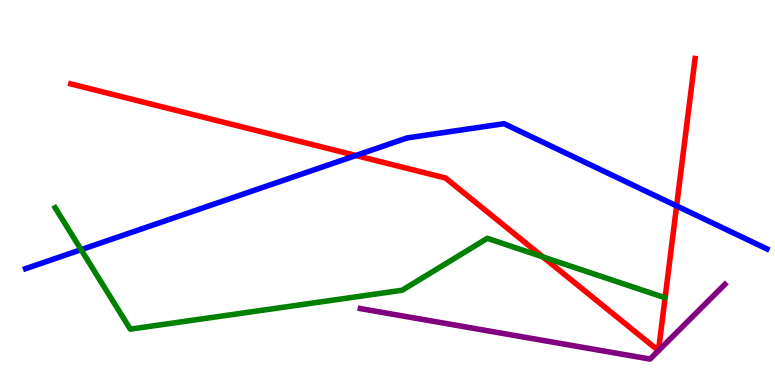[{'lines': ['blue', 'red'], 'intersections': [{'x': 4.59, 'y': 5.96}, {'x': 8.73, 'y': 4.65}]}, {'lines': ['green', 'red'], 'intersections': [{'x': 7.0, 'y': 3.33}]}, {'lines': ['purple', 'red'], 'intersections': []}, {'lines': ['blue', 'green'], 'intersections': [{'x': 1.05, 'y': 3.52}]}, {'lines': ['blue', 'purple'], 'intersections': []}, {'lines': ['green', 'purple'], 'intersections': []}]